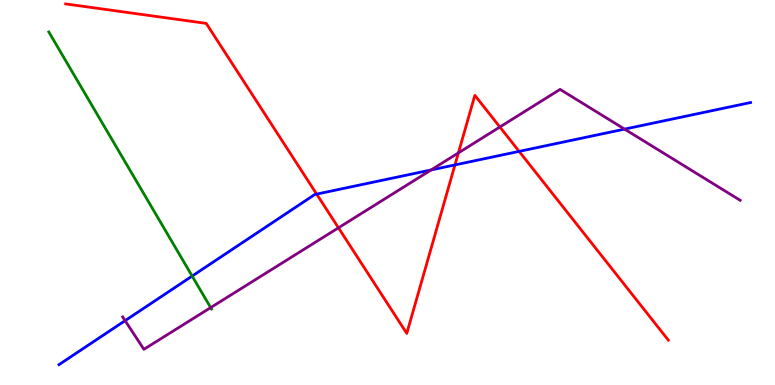[{'lines': ['blue', 'red'], 'intersections': [{'x': 4.09, 'y': 4.96}, {'x': 5.87, 'y': 5.72}, {'x': 6.7, 'y': 6.07}]}, {'lines': ['green', 'red'], 'intersections': []}, {'lines': ['purple', 'red'], 'intersections': [{'x': 4.37, 'y': 4.08}, {'x': 5.91, 'y': 6.03}, {'x': 6.45, 'y': 6.7}]}, {'lines': ['blue', 'green'], 'intersections': [{'x': 2.48, 'y': 2.83}]}, {'lines': ['blue', 'purple'], 'intersections': [{'x': 1.61, 'y': 1.67}, {'x': 5.56, 'y': 5.59}, {'x': 8.06, 'y': 6.65}]}, {'lines': ['green', 'purple'], 'intersections': [{'x': 2.72, 'y': 2.01}]}]